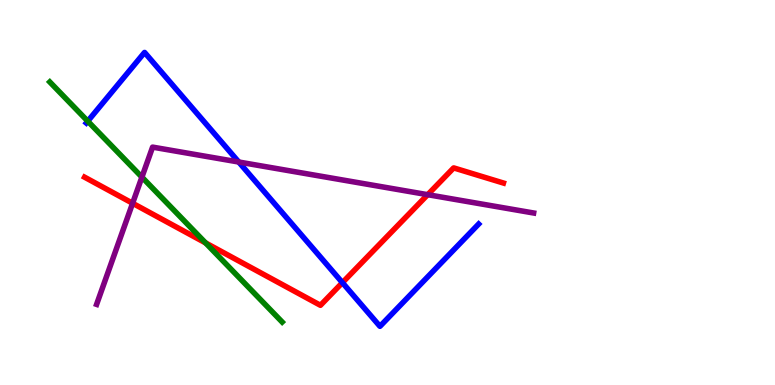[{'lines': ['blue', 'red'], 'intersections': [{'x': 4.42, 'y': 2.66}]}, {'lines': ['green', 'red'], 'intersections': [{'x': 2.65, 'y': 3.69}]}, {'lines': ['purple', 'red'], 'intersections': [{'x': 1.71, 'y': 4.72}, {'x': 5.52, 'y': 4.94}]}, {'lines': ['blue', 'green'], 'intersections': [{'x': 1.13, 'y': 6.85}]}, {'lines': ['blue', 'purple'], 'intersections': [{'x': 3.08, 'y': 5.79}]}, {'lines': ['green', 'purple'], 'intersections': [{'x': 1.83, 'y': 5.4}]}]